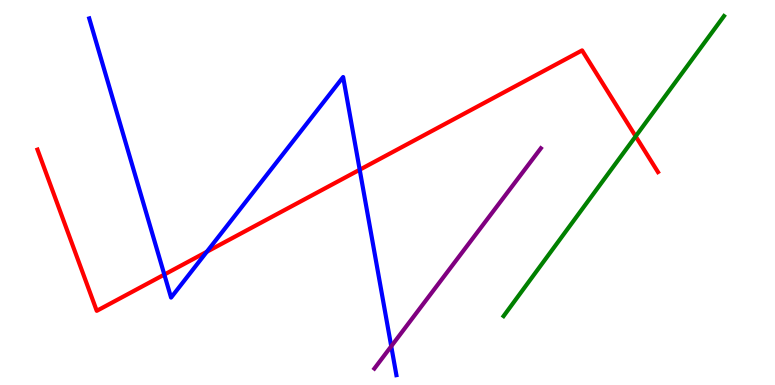[{'lines': ['blue', 'red'], 'intersections': [{'x': 2.12, 'y': 2.87}, {'x': 2.67, 'y': 3.46}, {'x': 4.64, 'y': 5.59}]}, {'lines': ['green', 'red'], 'intersections': [{'x': 8.2, 'y': 6.46}]}, {'lines': ['purple', 'red'], 'intersections': []}, {'lines': ['blue', 'green'], 'intersections': []}, {'lines': ['blue', 'purple'], 'intersections': [{'x': 5.05, 'y': 1.01}]}, {'lines': ['green', 'purple'], 'intersections': []}]